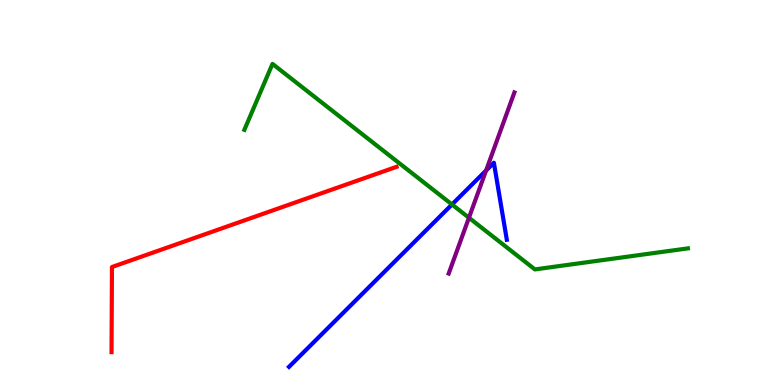[{'lines': ['blue', 'red'], 'intersections': []}, {'lines': ['green', 'red'], 'intersections': []}, {'lines': ['purple', 'red'], 'intersections': []}, {'lines': ['blue', 'green'], 'intersections': [{'x': 5.83, 'y': 4.69}]}, {'lines': ['blue', 'purple'], 'intersections': [{'x': 6.27, 'y': 5.57}]}, {'lines': ['green', 'purple'], 'intersections': [{'x': 6.05, 'y': 4.34}]}]